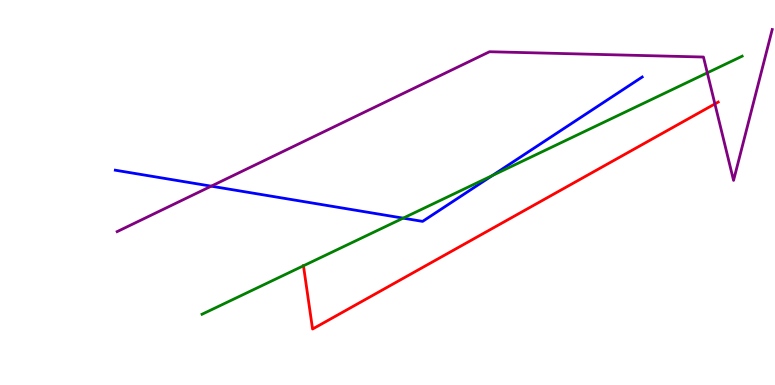[{'lines': ['blue', 'red'], 'intersections': []}, {'lines': ['green', 'red'], 'intersections': [{'x': 3.92, 'y': 3.1}]}, {'lines': ['purple', 'red'], 'intersections': [{'x': 9.22, 'y': 7.3}]}, {'lines': ['blue', 'green'], 'intersections': [{'x': 5.2, 'y': 4.33}, {'x': 6.35, 'y': 5.44}]}, {'lines': ['blue', 'purple'], 'intersections': [{'x': 2.73, 'y': 5.16}]}, {'lines': ['green', 'purple'], 'intersections': [{'x': 9.13, 'y': 8.11}]}]